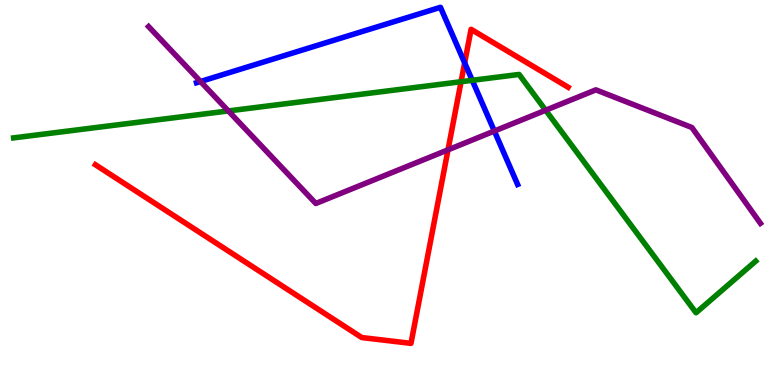[{'lines': ['blue', 'red'], 'intersections': [{'x': 6.0, 'y': 8.37}]}, {'lines': ['green', 'red'], 'intersections': [{'x': 5.95, 'y': 7.88}]}, {'lines': ['purple', 'red'], 'intersections': [{'x': 5.78, 'y': 6.11}]}, {'lines': ['blue', 'green'], 'intersections': [{'x': 6.09, 'y': 7.91}]}, {'lines': ['blue', 'purple'], 'intersections': [{'x': 2.59, 'y': 7.88}, {'x': 6.38, 'y': 6.6}]}, {'lines': ['green', 'purple'], 'intersections': [{'x': 2.95, 'y': 7.12}, {'x': 7.04, 'y': 7.14}]}]